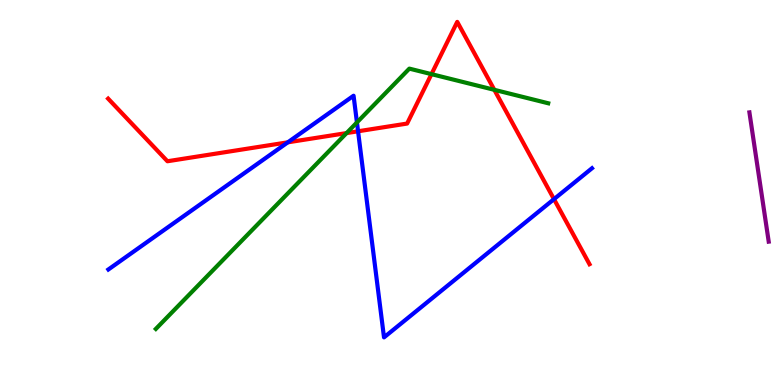[{'lines': ['blue', 'red'], 'intersections': [{'x': 3.71, 'y': 6.3}, {'x': 4.62, 'y': 6.59}, {'x': 7.15, 'y': 4.83}]}, {'lines': ['green', 'red'], 'intersections': [{'x': 4.47, 'y': 6.54}, {'x': 5.57, 'y': 8.07}, {'x': 6.38, 'y': 7.67}]}, {'lines': ['purple', 'red'], 'intersections': []}, {'lines': ['blue', 'green'], 'intersections': [{'x': 4.61, 'y': 6.82}]}, {'lines': ['blue', 'purple'], 'intersections': []}, {'lines': ['green', 'purple'], 'intersections': []}]